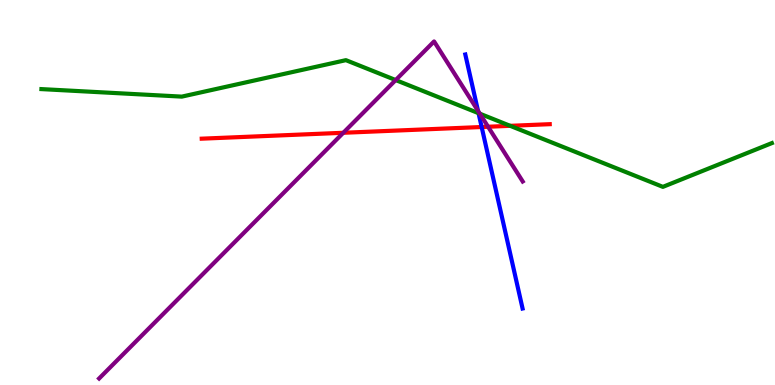[{'lines': ['blue', 'red'], 'intersections': [{'x': 6.21, 'y': 6.7}]}, {'lines': ['green', 'red'], 'intersections': [{'x': 6.58, 'y': 6.73}]}, {'lines': ['purple', 'red'], 'intersections': [{'x': 4.43, 'y': 6.55}, {'x': 6.3, 'y': 6.71}]}, {'lines': ['blue', 'green'], 'intersections': [{'x': 6.17, 'y': 7.06}]}, {'lines': ['blue', 'purple'], 'intersections': [{'x': 6.17, 'y': 7.12}]}, {'lines': ['green', 'purple'], 'intersections': [{'x': 5.11, 'y': 7.92}, {'x': 6.19, 'y': 7.05}]}]